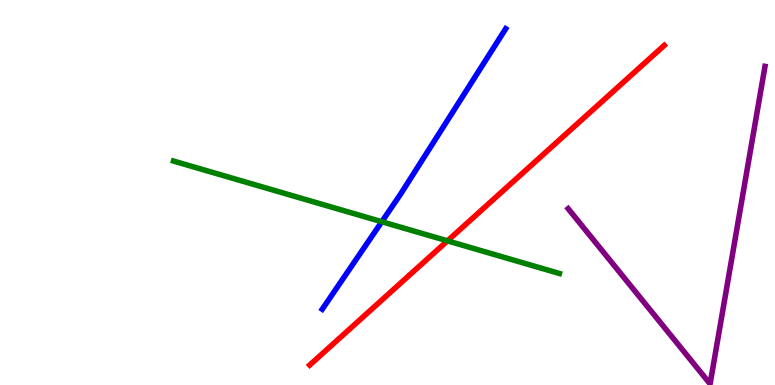[{'lines': ['blue', 'red'], 'intersections': []}, {'lines': ['green', 'red'], 'intersections': [{'x': 5.77, 'y': 3.74}]}, {'lines': ['purple', 'red'], 'intersections': []}, {'lines': ['blue', 'green'], 'intersections': [{'x': 4.93, 'y': 4.24}]}, {'lines': ['blue', 'purple'], 'intersections': []}, {'lines': ['green', 'purple'], 'intersections': []}]